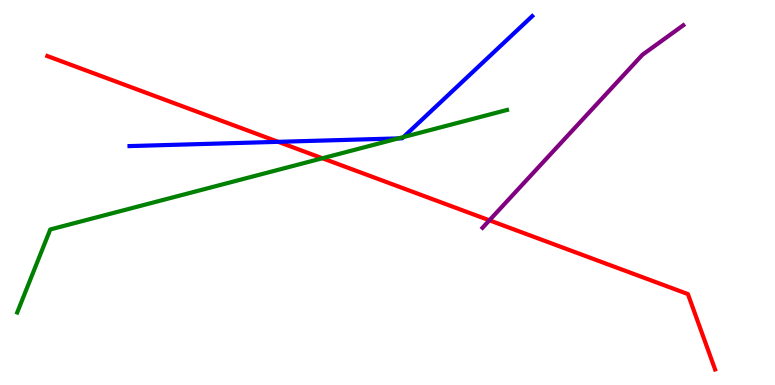[{'lines': ['blue', 'red'], 'intersections': [{'x': 3.59, 'y': 6.32}]}, {'lines': ['green', 'red'], 'intersections': [{'x': 4.16, 'y': 5.89}]}, {'lines': ['purple', 'red'], 'intersections': [{'x': 6.31, 'y': 4.28}]}, {'lines': ['blue', 'green'], 'intersections': [{'x': 5.14, 'y': 6.41}, {'x': 5.21, 'y': 6.44}]}, {'lines': ['blue', 'purple'], 'intersections': []}, {'lines': ['green', 'purple'], 'intersections': []}]